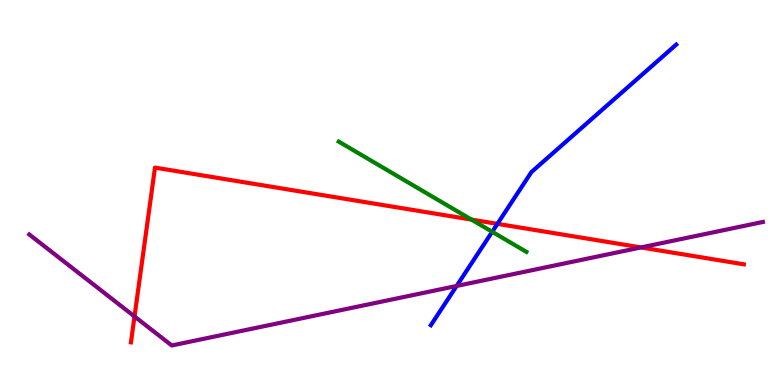[{'lines': ['blue', 'red'], 'intersections': [{'x': 6.42, 'y': 4.19}]}, {'lines': ['green', 'red'], 'intersections': [{'x': 6.08, 'y': 4.3}]}, {'lines': ['purple', 'red'], 'intersections': [{'x': 1.74, 'y': 1.78}, {'x': 8.27, 'y': 3.57}]}, {'lines': ['blue', 'green'], 'intersections': [{'x': 6.35, 'y': 3.98}]}, {'lines': ['blue', 'purple'], 'intersections': [{'x': 5.89, 'y': 2.57}]}, {'lines': ['green', 'purple'], 'intersections': []}]